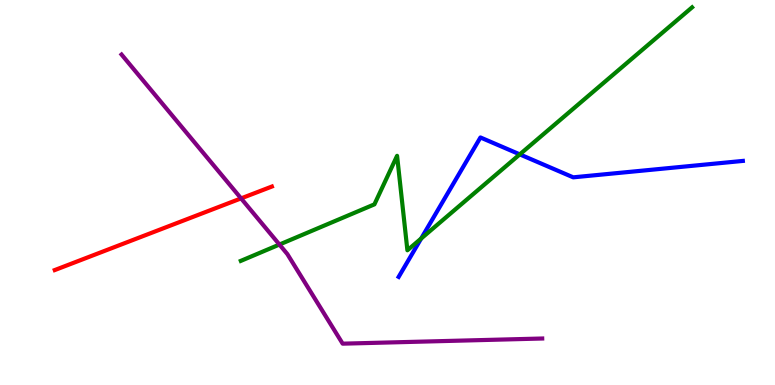[{'lines': ['blue', 'red'], 'intersections': []}, {'lines': ['green', 'red'], 'intersections': []}, {'lines': ['purple', 'red'], 'intersections': [{'x': 3.11, 'y': 4.85}]}, {'lines': ['blue', 'green'], 'intersections': [{'x': 5.43, 'y': 3.8}, {'x': 6.71, 'y': 5.99}]}, {'lines': ['blue', 'purple'], 'intersections': []}, {'lines': ['green', 'purple'], 'intersections': [{'x': 3.61, 'y': 3.65}]}]